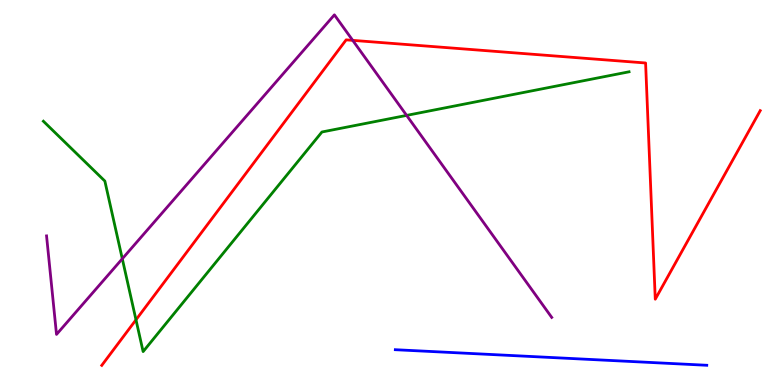[{'lines': ['blue', 'red'], 'intersections': []}, {'lines': ['green', 'red'], 'intersections': [{'x': 1.75, 'y': 1.69}]}, {'lines': ['purple', 'red'], 'intersections': [{'x': 4.55, 'y': 8.95}]}, {'lines': ['blue', 'green'], 'intersections': []}, {'lines': ['blue', 'purple'], 'intersections': []}, {'lines': ['green', 'purple'], 'intersections': [{'x': 1.58, 'y': 3.28}, {'x': 5.25, 'y': 7.0}]}]